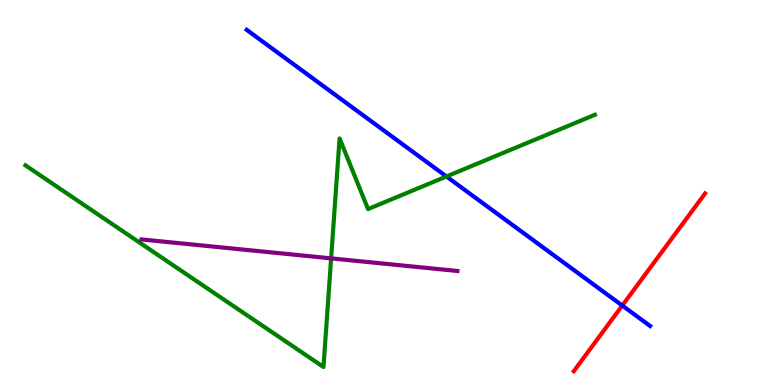[{'lines': ['blue', 'red'], 'intersections': [{'x': 8.03, 'y': 2.06}]}, {'lines': ['green', 'red'], 'intersections': []}, {'lines': ['purple', 'red'], 'intersections': []}, {'lines': ['blue', 'green'], 'intersections': [{'x': 5.76, 'y': 5.42}]}, {'lines': ['blue', 'purple'], 'intersections': []}, {'lines': ['green', 'purple'], 'intersections': [{'x': 4.27, 'y': 3.29}]}]